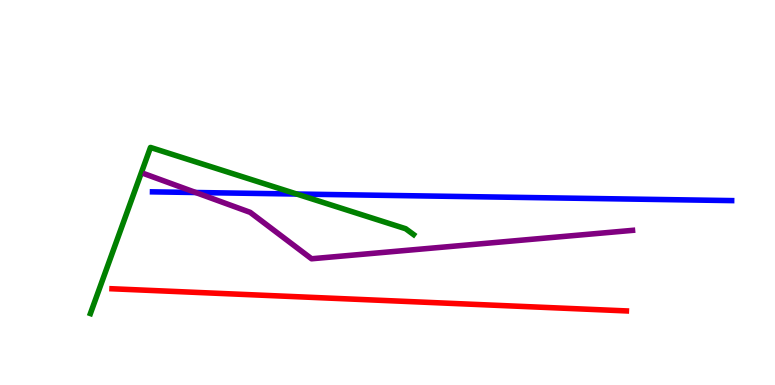[{'lines': ['blue', 'red'], 'intersections': []}, {'lines': ['green', 'red'], 'intersections': []}, {'lines': ['purple', 'red'], 'intersections': []}, {'lines': ['blue', 'green'], 'intersections': [{'x': 3.83, 'y': 4.96}]}, {'lines': ['blue', 'purple'], 'intersections': [{'x': 2.53, 'y': 5.0}]}, {'lines': ['green', 'purple'], 'intersections': []}]